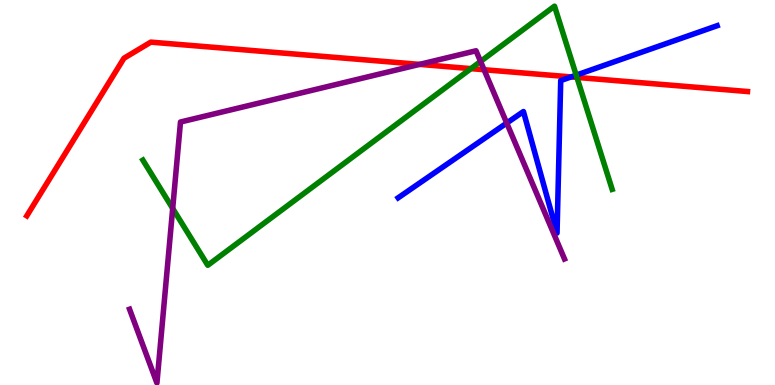[{'lines': ['blue', 'red'], 'intersections': [{'x': 7.37, 'y': 8.0}]}, {'lines': ['green', 'red'], 'intersections': [{'x': 6.08, 'y': 8.22}, {'x': 7.44, 'y': 7.99}]}, {'lines': ['purple', 'red'], 'intersections': [{'x': 5.41, 'y': 8.33}, {'x': 6.25, 'y': 8.19}]}, {'lines': ['blue', 'green'], 'intersections': [{'x': 7.43, 'y': 8.05}]}, {'lines': ['blue', 'purple'], 'intersections': [{'x': 6.54, 'y': 6.8}]}, {'lines': ['green', 'purple'], 'intersections': [{'x': 2.23, 'y': 4.59}, {'x': 6.2, 'y': 8.4}]}]